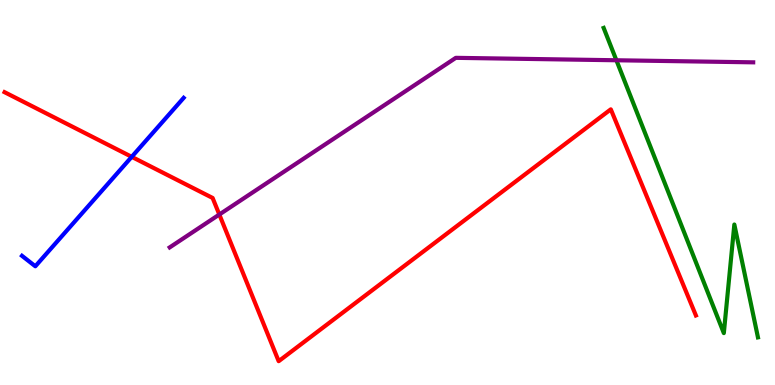[{'lines': ['blue', 'red'], 'intersections': [{'x': 1.7, 'y': 5.93}]}, {'lines': ['green', 'red'], 'intersections': []}, {'lines': ['purple', 'red'], 'intersections': [{'x': 2.83, 'y': 4.43}]}, {'lines': ['blue', 'green'], 'intersections': []}, {'lines': ['blue', 'purple'], 'intersections': []}, {'lines': ['green', 'purple'], 'intersections': [{'x': 7.95, 'y': 8.43}]}]